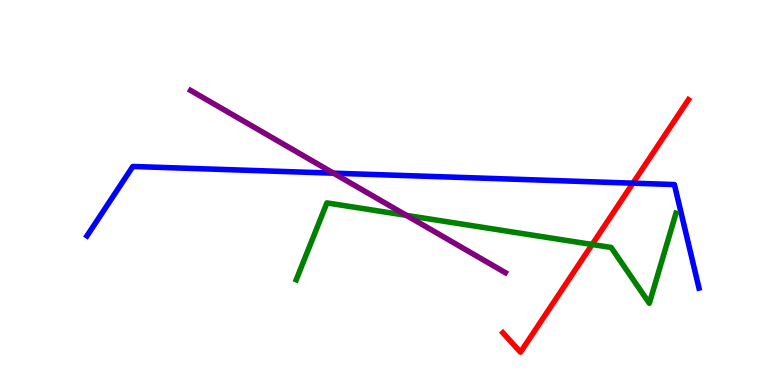[{'lines': ['blue', 'red'], 'intersections': [{'x': 8.17, 'y': 5.24}]}, {'lines': ['green', 'red'], 'intersections': [{'x': 7.64, 'y': 3.65}]}, {'lines': ['purple', 'red'], 'intersections': []}, {'lines': ['blue', 'green'], 'intersections': []}, {'lines': ['blue', 'purple'], 'intersections': [{'x': 4.3, 'y': 5.5}]}, {'lines': ['green', 'purple'], 'intersections': [{'x': 5.24, 'y': 4.41}]}]